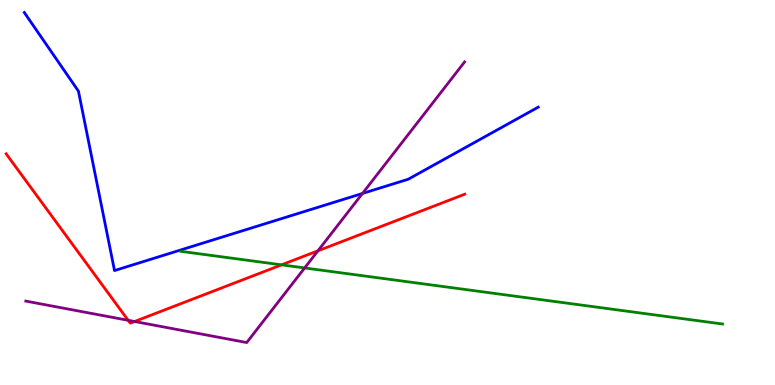[{'lines': ['blue', 'red'], 'intersections': []}, {'lines': ['green', 'red'], 'intersections': [{'x': 3.63, 'y': 3.12}]}, {'lines': ['purple', 'red'], 'intersections': [{'x': 1.65, 'y': 1.68}, {'x': 1.74, 'y': 1.65}, {'x': 4.1, 'y': 3.49}]}, {'lines': ['blue', 'green'], 'intersections': []}, {'lines': ['blue', 'purple'], 'intersections': [{'x': 4.68, 'y': 4.98}]}, {'lines': ['green', 'purple'], 'intersections': [{'x': 3.93, 'y': 3.04}]}]